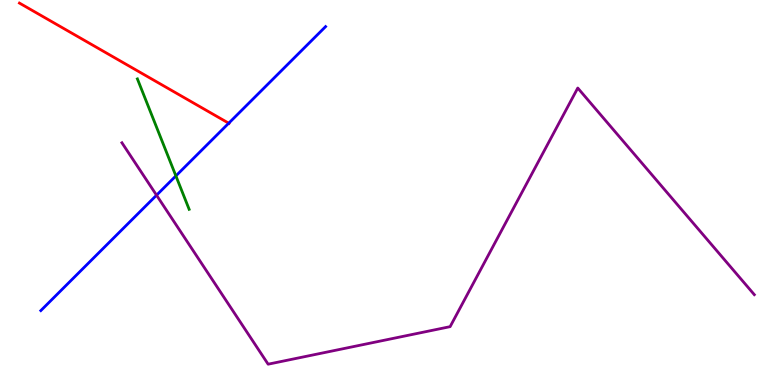[{'lines': ['blue', 'red'], 'intersections': [{'x': 2.95, 'y': 6.8}]}, {'lines': ['green', 'red'], 'intersections': []}, {'lines': ['purple', 'red'], 'intersections': []}, {'lines': ['blue', 'green'], 'intersections': [{'x': 2.27, 'y': 5.43}]}, {'lines': ['blue', 'purple'], 'intersections': [{'x': 2.02, 'y': 4.93}]}, {'lines': ['green', 'purple'], 'intersections': []}]